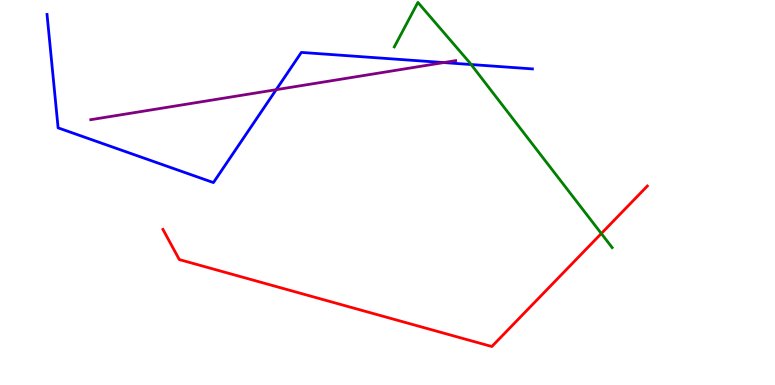[{'lines': ['blue', 'red'], 'intersections': []}, {'lines': ['green', 'red'], 'intersections': [{'x': 7.76, 'y': 3.93}]}, {'lines': ['purple', 'red'], 'intersections': []}, {'lines': ['blue', 'green'], 'intersections': [{'x': 6.08, 'y': 8.32}]}, {'lines': ['blue', 'purple'], 'intersections': [{'x': 3.56, 'y': 7.67}, {'x': 5.73, 'y': 8.37}]}, {'lines': ['green', 'purple'], 'intersections': []}]